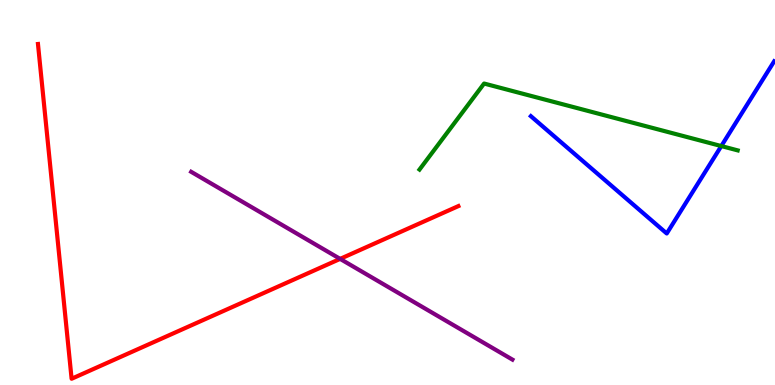[{'lines': ['blue', 'red'], 'intersections': []}, {'lines': ['green', 'red'], 'intersections': []}, {'lines': ['purple', 'red'], 'intersections': [{'x': 4.39, 'y': 3.28}]}, {'lines': ['blue', 'green'], 'intersections': [{'x': 9.31, 'y': 6.21}]}, {'lines': ['blue', 'purple'], 'intersections': []}, {'lines': ['green', 'purple'], 'intersections': []}]